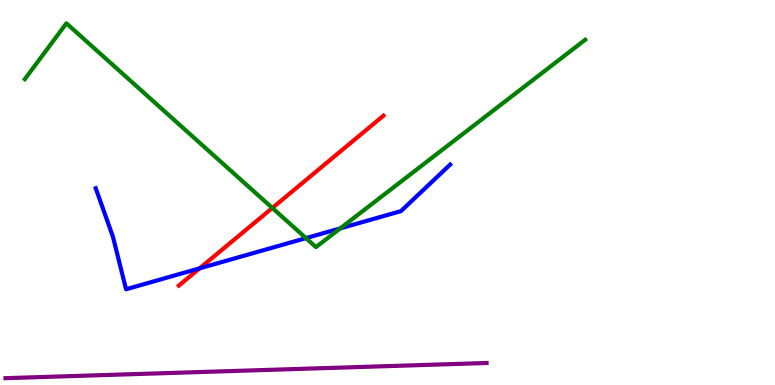[{'lines': ['blue', 'red'], 'intersections': [{'x': 2.58, 'y': 3.03}]}, {'lines': ['green', 'red'], 'intersections': [{'x': 3.51, 'y': 4.6}]}, {'lines': ['purple', 'red'], 'intersections': []}, {'lines': ['blue', 'green'], 'intersections': [{'x': 3.95, 'y': 3.81}, {'x': 4.39, 'y': 4.07}]}, {'lines': ['blue', 'purple'], 'intersections': []}, {'lines': ['green', 'purple'], 'intersections': []}]